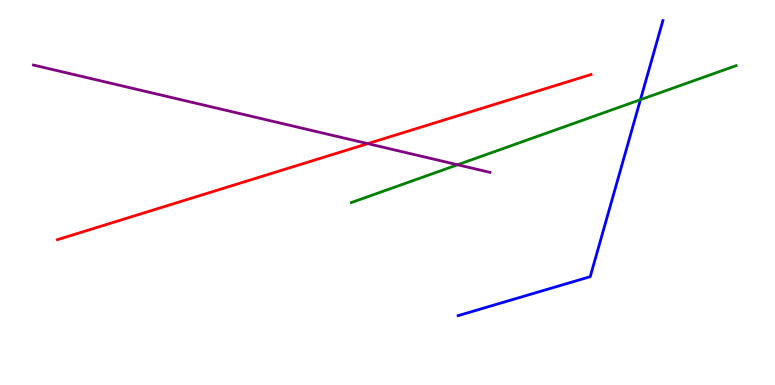[{'lines': ['blue', 'red'], 'intersections': []}, {'lines': ['green', 'red'], 'intersections': []}, {'lines': ['purple', 'red'], 'intersections': [{'x': 4.75, 'y': 6.27}]}, {'lines': ['blue', 'green'], 'intersections': [{'x': 8.26, 'y': 7.41}]}, {'lines': ['blue', 'purple'], 'intersections': []}, {'lines': ['green', 'purple'], 'intersections': [{'x': 5.9, 'y': 5.72}]}]